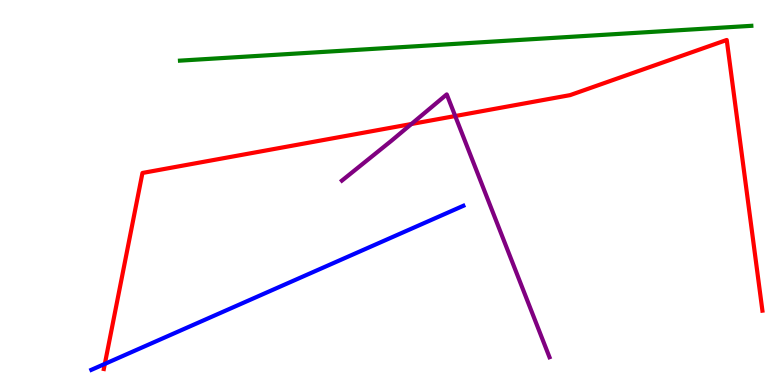[{'lines': ['blue', 'red'], 'intersections': [{'x': 1.35, 'y': 0.548}]}, {'lines': ['green', 'red'], 'intersections': []}, {'lines': ['purple', 'red'], 'intersections': [{'x': 5.31, 'y': 6.78}, {'x': 5.87, 'y': 6.99}]}, {'lines': ['blue', 'green'], 'intersections': []}, {'lines': ['blue', 'purple'], 'intersections': []}, {'lines': ['green', 'purple'], 'intersections': []}]